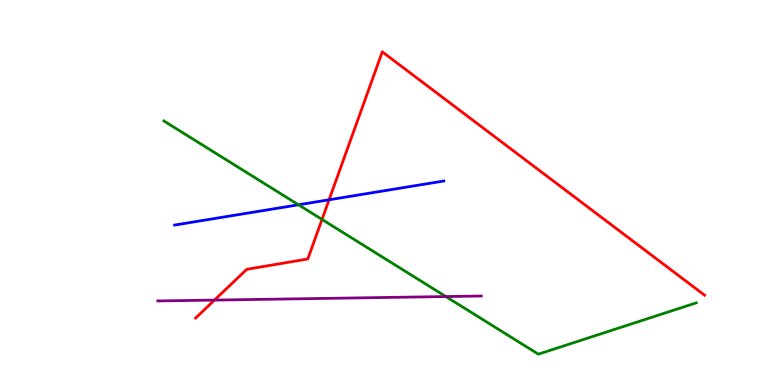[{'lines': ['blue', 'red'], 'intersections': [{'x': 4.25, 'y': 4.81}]}, {'lines': ['green', 'red'], 'intersections': [{'x': 4.16, 'y': 4.3}]}, {'lines': ['purple', 'red'], 'intersections': [{'x': 2.77, 'y': 2.21}]}, {'lines': ['blue', 'green'], 'intersections': [{'x': 3.85, 'y': 4.68}]}, {'lines': ['blue', 'purple'], 'intersections': []}, {'lines': ['green', 'purple'], 'intersections': [{'x': 5.75, 'y': 2.3}]}]